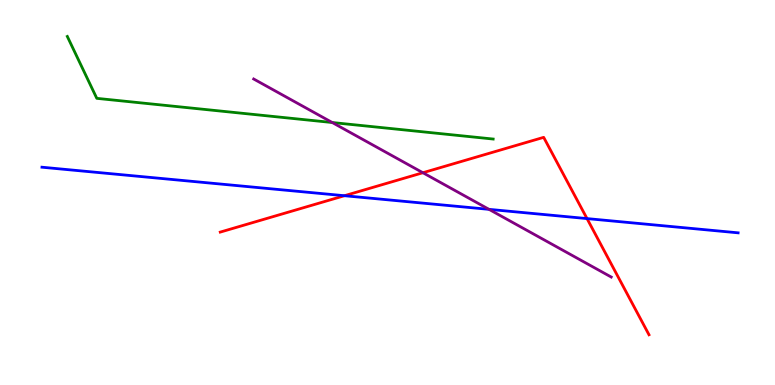[{'lines': ['blue', 'red'], 'intersections': [{'x': 4.44, 'y': 4.92}, {'x': 7.57, 'y': 4.32}]}, {'lines': ['green', 'red'], 'intersections': []}, {'lines': ['purple', 'red'], 'intersections': [{'x': 5.46, 'y': 5.51}]}, {'lines': ['blue', 'green'], 'intersections': []}, {'lines': ['blue', 'purple'], 'intersections': [{'x': 6.31, 'y': 4.56}]}, {'lines': ['green', 'purple'], 'intersections': [{'x': 4.29, 'y': 6.82}]}]